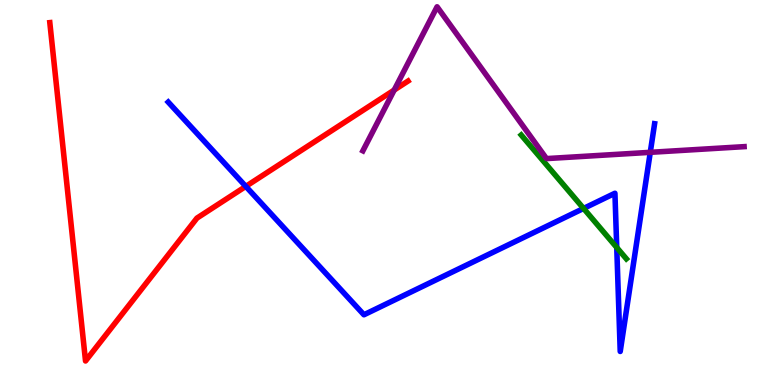[{'lines': ['blue', 'red'], 'intersections': [{'x': 3.17, 'y': 5.16}]}, {'lines': ['green', 'red'], 'intersections': []}, {'lines': ['purple', 'red'], 'intersections': [{'x': 5.09, 'y': 7.66}]}, {'lines': ['blue', 'green'], 'intersections': [{'x': 7.53, 'y': 4.59}, {'x': 7.96, 'y': 3.57}]}, {'lines': ['blue', 'purple'], 'intersections': [{'x': 8.39, 'y': 6.04}]}, {'lines': ['green', 'purple'], 'intersections': []}]